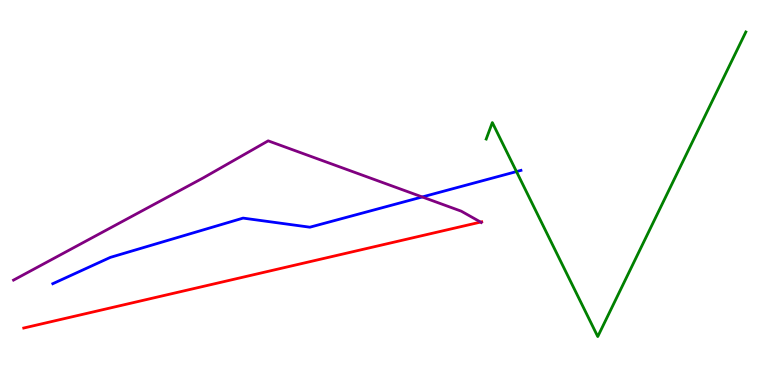[{'lines': ['blue', 'red'], 'intersections': []}, {'lines': ['green', 'red'], 'intersections': []}, {'lines': ['purple', 'red'], 'intersections': [{'x': 6.2, 'y': 4.23}]}, {'lines': ['blue', 'green'], 'intersections': [{'x': 6.66, 'y': 5.54}]}, {'lines': ['blue', 'purple'], 'intersections': [{'x': 5.45, 'y': 4.88}]}, {'lines': ['green', 'purple'], 'intersections': []}]